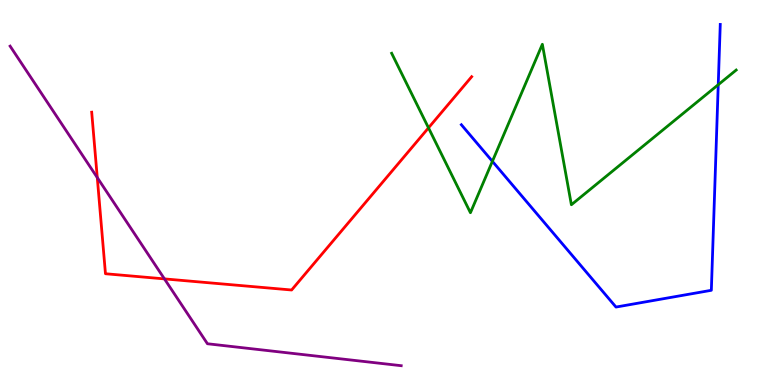[{'lines': ['blue', 'red'], 'intersections': []}, {'lines': ['green', 'red'], 'intersections': [{'x': 5.53, 'y': 6.68}]}, {'lines': ['purple', 'red'], 'intersections': [{'x': 1.26, 'y': 5.39}, {'x': 2.12, 'y': 2.76}]}, {'lines': ['blue', 'green'], 'intersections': [{'x': 6.35, 'y': 5.81}, {'x': 9.27, 'y': 7.8}]}, {'lines': ['blue', 'purple'], 'intersections': []}, {'lines': ['green', 'purple'], 'intersections': []}]